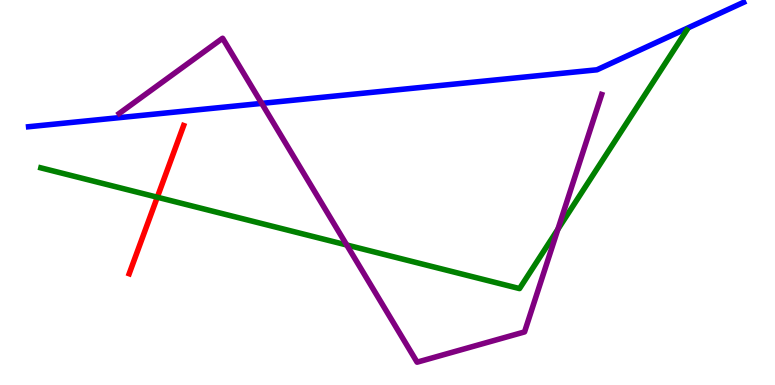[{'lines': ['blue', 'red'], 'intersections': []}, {'lines': ['green', 'red'], 'intersections': [{'x': 2.03, 'y': 4.88}]}, {'lines': ['purple', 'red'], 'intersections': []}, {'lines': ['blue', 'green'], 'intersections': []}, {'lines': ['blue', 'purple'], 'intersections': [{'x': 3.38, 'y': 7.31}]}, {'lines': ['green', 'purple'], 'intersections': [{'x': 4.47, 'y': 3.64}, {'x': 7.2, 'y': 4.04}]}]